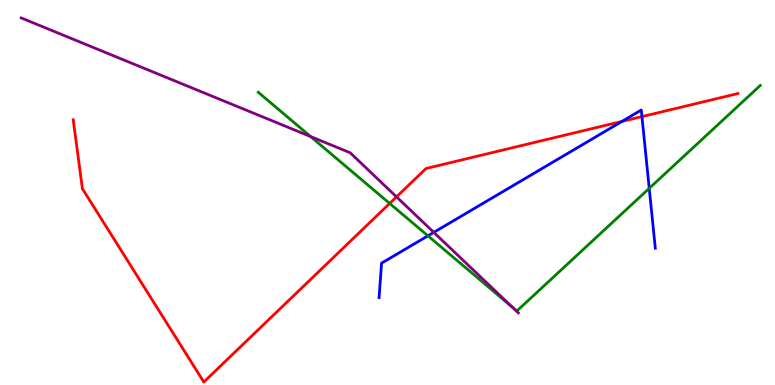[{'lines': ['blue', 'red'], 'intersections': [{'x': 8.03, 'y': 6.85}, {'x': 8.28, 'y': 6.97}]}, {'lines': ['green', 'red'], 'intersections': [{'x': 5.03, 'y': 4.72}]}, {'lines': ['purple', 'red'], 'intersections': [{'x': 5.12, 'y': 4.89}]}, {'lines': ['blue', 'green'], 'intersections': [{'x': 5.52, 'y': 3.87}, {'x': 8.38, 'y': 5.11}]}, {'lines': ['blue', 'purple'], 'intersections': [{'x': 5.6, 'y': 3.96}]}, {'lines': ['green', 'purple'], 'intersections': [{'x': 4.01, 'y': 6.45}, {'x': 6.62, 'y': 2.01}]}]